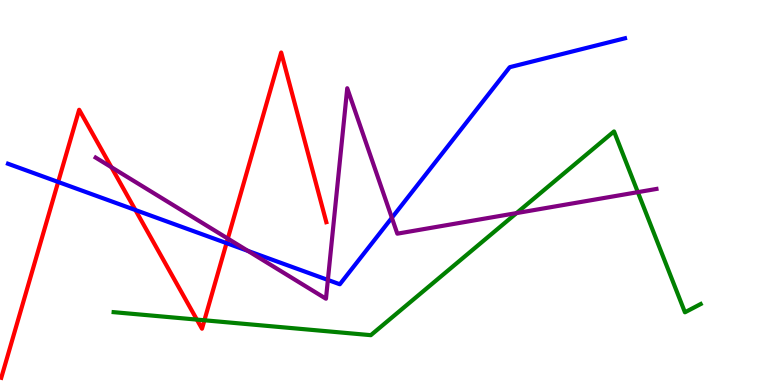[{'lines': ['blue', 'red'], 'intersections': [{'x': 0.751, 'y': 5.27}, {'x': 1.75, 'y': 4.54}, {'x': 2.92, 'y': 3.69}]}, {'lines': ['green', 'red'], 'intersections': [{'x': 2.54, 'y': 1.7}, {'x': 2.64, 'y': 1.68}]}, {'lines': ['purple', 'red'], 'intersections': [{'x': 1.44, 'y': 5.66}, {'x': 2.94, 'y': 3.8}]}, {'lines': ['blue', 'green'], 'intersections': []}, {'lines': ['blue', 'purple'], 'intersections': [{'x': 3.2, 'y': 3.48}, {'x': 4.23, 'y': 2.73}, {'x': 5.06, 'y': 4.34}]}, {'lines': ['green', 'purple'], 'intersections': [{'x': 6.67, 'y': 4.47}, {'x': 8.23, 'y': 5.01}]}]